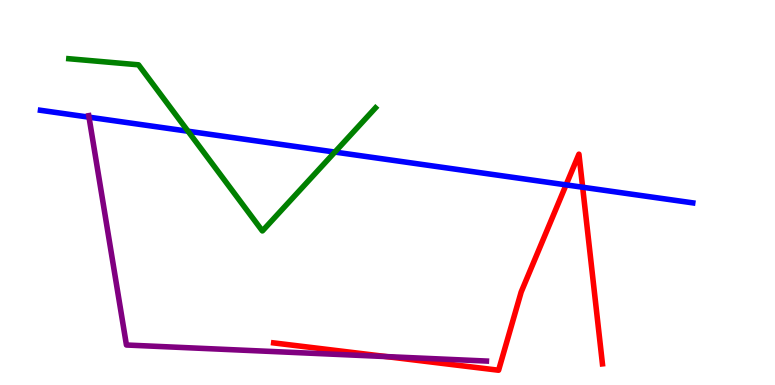[{'lines': ['blue', 'red'], 'intersections': [{'x': 7.3, 'y': 5.2}, {'x': 7.52, 'y': 5.14}]}, {'lines': ['green', 'red'], 'intersections': []}, {'lines': ['purple', 'red'], 'intersections': [{'x': 4.98, 'y': 0.738}]}, {'lines': ['blue', 'green'], 'intersections': [{'x': 2.43, 'y': 6.59}, {'x': 4.32, 'y': 6.05}]}, {'lines': ['blue', 'purple'], 'intersections': [{'x': 1.15, 'y': 6.96}]}, {'lines': ['green', 'purple'], 'intersections': []}]